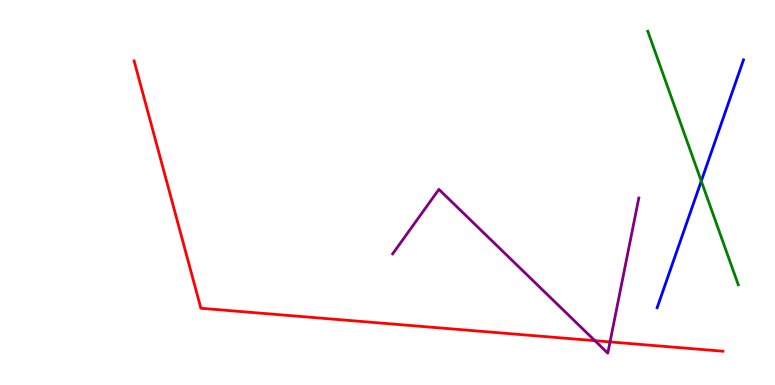[{'lines': ['blue', 'red'], 'intersections': []}, {'lines': ['green', 'red'], 'intersections': []}, {'lines': ['purple', 'red'], 'intersections': [{'x': 7.68, 'y': 1.15}, {'x': 7.87, 'y': 1.12}]}, {'lines': ['blue', 'green'], 'intersections': [{'x': 9.05, 'y': 5.3}]}, {'lines': ['blue', 'purple'], 'intersections': []}, {'lines': ['green', 'purple'], 'intersections': []}]